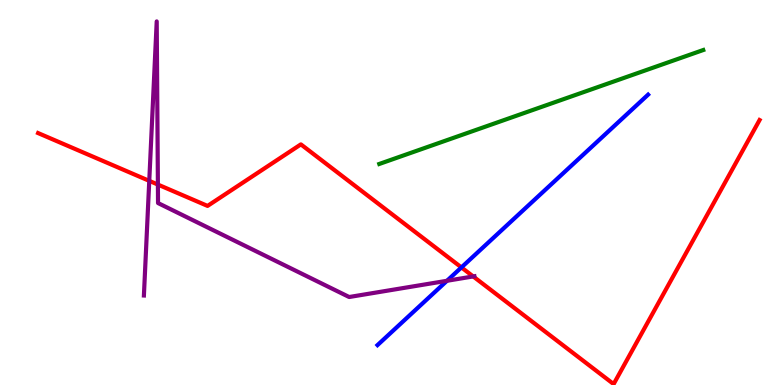[{'lines': ['blue', 'red'], 'intersections': [{'x': 5.95, 'y': 3.05}]}, {'lines': ['green', 'red'], 'intersections': []}, {'lines': ['purple', 'red'], 'intersections': [{'x': 1.93, 'y': 5.3}, {'x': 2.04, 'y': 5.21}, {'x': 6.11, 'y': 2.82}]}, {'lines': ['blue', 'green'], 'intersections': []}, {'lines': ['blue', 'purple'], 'intersections': [{'x': 5.77, 'y': 2.71}]}, {'lines': ['green', 'purple'], 'intersections': []}]